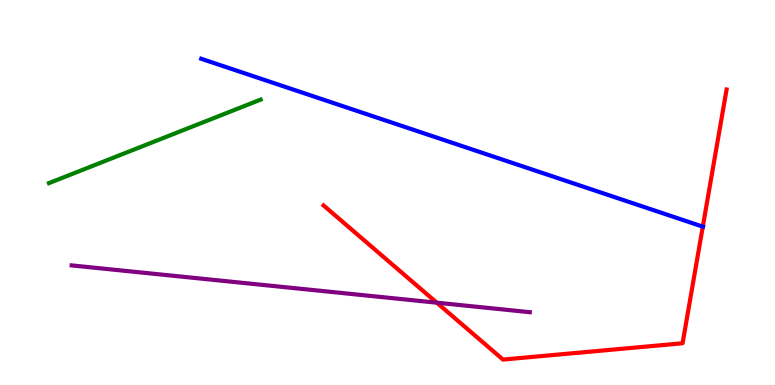[{'lines': ['blue', 'red'], 'intersections': [{'x': 9.07, 'y': 4.11}]}, {'lines': ['green', 'red'], 'intersections': []}, {'lines': ['purple', 'red'], 'intersections': [{'x': 5.64, 'y': 2.14}]}, {'lines': ['blue', 'green'], 'intersections': []}, {'lines': ['blue', 'purple'], 'intersections': []}, {'lines': ['green', 'purple'], 'intersections': []}]